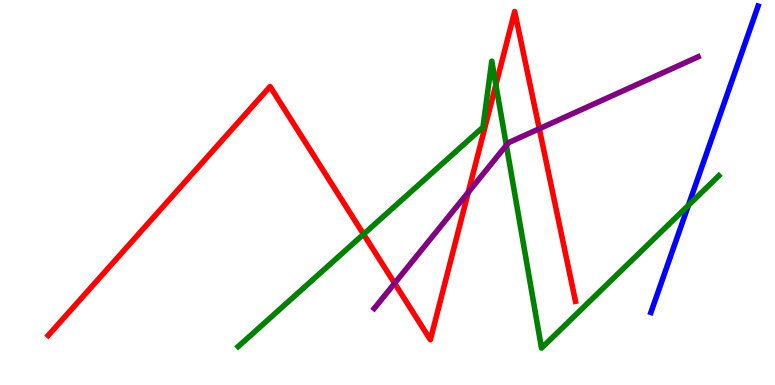[{'lines': ['blue', 'red'], 'intersections': []}, {'lines': ['green', 'red'], 'intersections': [{'x': 4.69, 'y': 3.92}, {'x': 6.4, 'y': 7.8}]}, {'lines': ['purple', 'red'], 'intersections': [{'x': 5.09, 'y': 2.64}, {'x': 6.04, 'y': 5.0}, {'x': 6.96, 'y': 6.66}]}, {'lines': ['blue', 'green'], 'intersections': [{'x': 8.88, 'y': 4.67}]}, {'lines': ['blue', 'purple'], 'intersections': []}, {'lines': ['green', 'purple'], 'intersections': [{'x': 6.53, 'y': 6.23}]}]